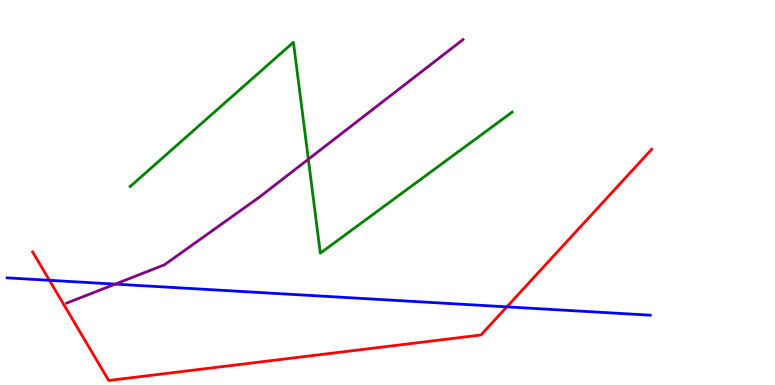[{'lines': ['blue', 'red'], 'intersections': [{'x': 0.638, 'y': 2.72}, {'x': 6.54, 'y': 2.03}]}, {'lines': ['green', 'red'], 'intersections': []}, {'lines': ['purple', 'red'], 'intersections': []}, {'lines': ['blue', 'green'], 'intersections': []}, {'lines': ['blue', 'purple'], 'intersections': [{'x': 1.49, 'y': 2.62}]}, {'lines': ['green', 'purple'], 'intersections': [{'x': 3.98, 'y': 5.86}]}]